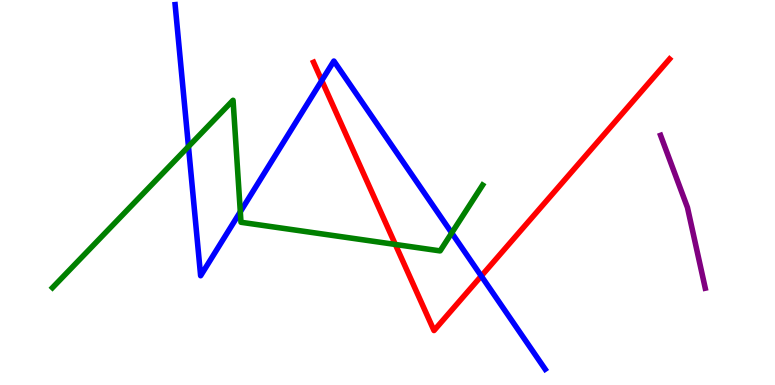[{'lines': ['blue', 'red'], 'intersections': [{'x': 4.15, 'y': 7.91}, {'x': 6.21, 'y': 2.83}]}, {'lines': ['green', 'red'], 'intersections': [{'x': 5.1, 'y': 3.65}]}, {'lines': ['purple', 'red'], 'intersections': []}, {'lines': ['blue', 'green'], 'intersections': [{'x': 2.43, 'y': 6.19}, {'x': 3.1, 'y': 4.5}, {'x': 5.83, 'y': 3.95}]}, {'lines': ['blue', 'purple'], 'intersections': []}, {'lines': ['green', 'purple'], 'intersections': []}]